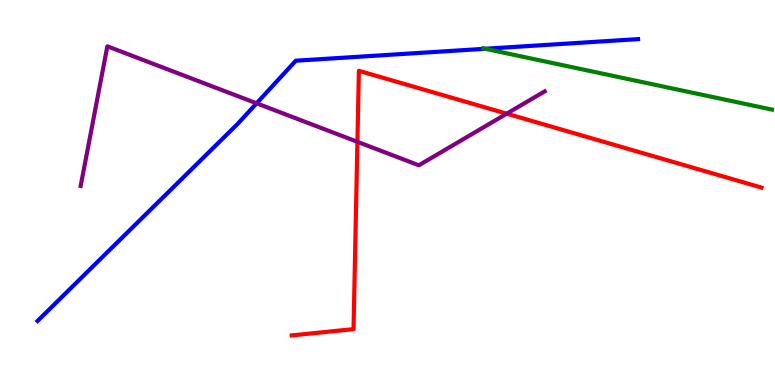[{'lines': ['blue', 'red'], 'intersections': []}, {'lines': ['green', 'red'], 'intersections': []}, {'lines': ['purple', 'red'], 'intersections': [{'x': 4.61, 'y': 6.32}, {'x': 6.54, 'y': 7.05}]}, {'lines': ['blue', 'green'], 'intersections': [{'x': 6.26, 'y': 8.73}]}, {'lines': ['blue', 'purple'], 'intersections': [{'x': 3.31, 'y': 7.32}]}, {'lines': ['green', 'purple'], 'intersections': []}]